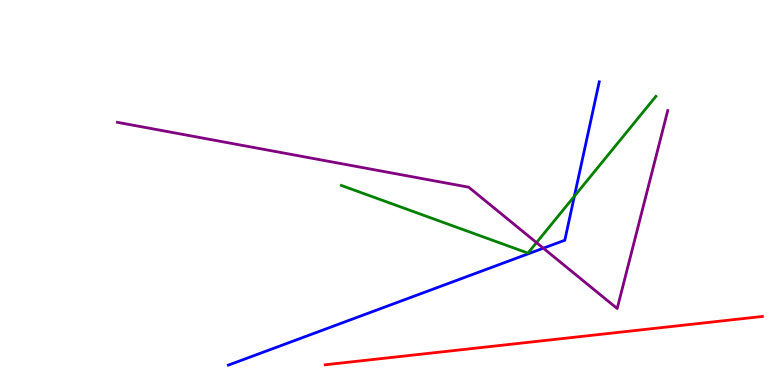[{'lines': ['blue', 'red'], 'intersections': []}, {'lines': ['green', 'red'], 'intersections': []}, {'lines': ['purple', 'red'], 'intersections': []}, {'lines': ['blue', 'green'], 'intersections': [{'x': 7.41, 'y': 4.9}]}, {'lines': ['blue', 'purple'], 'intersections': [{'x': 7.01, 'y': 3.55}]}, {'lines': ['green', 'purple'], 'intersections': [{'x': 6.92, 'y': 3.7}]}]